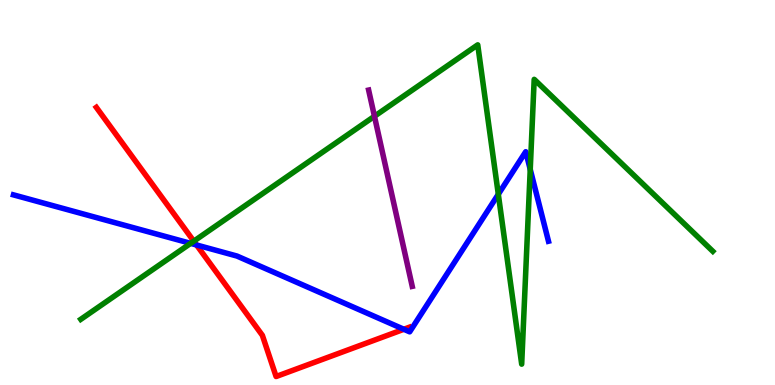[{'lines': ['blue', 'red'], 'intersections': [{'x': 2.54, 'y': 3.64}, {'x': 5.21, 'y': 1.45}]}, {'lines': ['green', 'red'], 'intersections': [{'x': 2.5, 'y': 3.74}]}, {'lines': ['purple', 'red'], 'intersections': []}, {'lines': ['blue', 'green'], 'intersections': [{'x': 2.46, 'y': 3.68}, {'x': 6.43, 'y': 4.95}, {'x': 6.84, 'y': 5.6}]}, {'lines': ['blue', 'purple'], 'intersections': []}, {'lines': ['green', 'purple'], 'intersections': [{'x': 4.83, 'y': 6.98}]}]